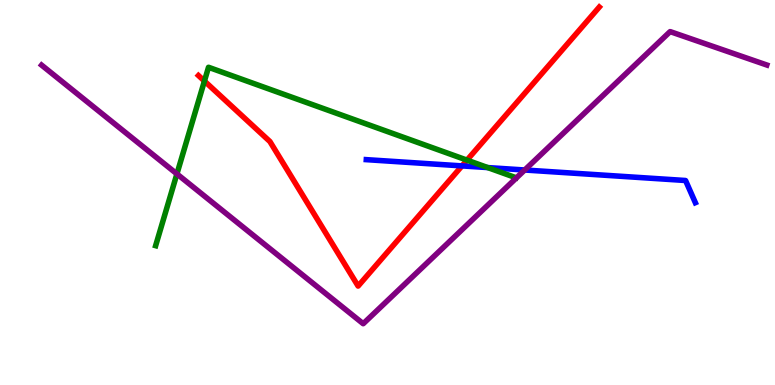[{'lines': ['blue', 'red'], 'intersections': [{'x': 5.96, 'y': 5.69}]}, {'lines': ['green', 'red'], 'intersections': [{'x': 2.64, 'y': 7.89}, {'x': 6.03, 'y': 5.84}]}, {'lines': ['purple', 'red'], 'intersections': []}, {'lines': ['blue', 'green'], 'intersections': [{'x': 6.29, 'y': 5.65}]}, {'lines': ['blue', 'purple'], 'intersections': [{'x': 6.77, 'y': 5.58}]}, {'lines': ['green', 'purple'], 'intersections': [{'x': 2.28, 'y': 5.48}]}]